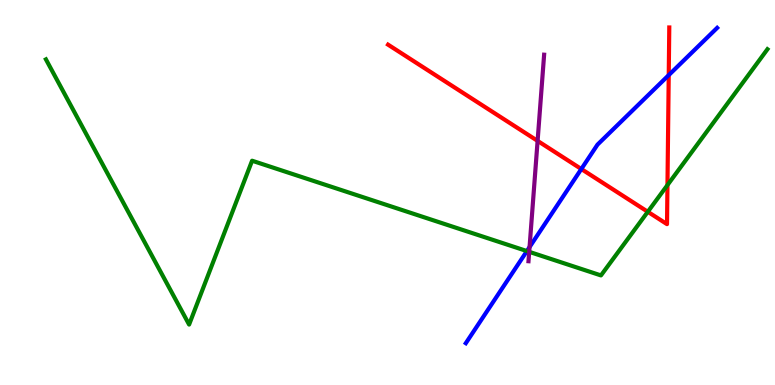[{'lines': ['blue', 'red'], 'intersections': [{'x': 7.5, 'y': 5.61}, {'x': 8.63, 'y': 8.05}]}, {'lines': ['green', 'red'], 'intersections': [{'x': 8.36, 'y': 4.5}, {'x': 8.61, 'y': 5.19}]}, {'lines': ['purple', 'red'], 'intersections': [{'x': 6.94, 'y': 6.34}]}, {'lines': ['blue', 'green'], 'intersections': [{'x': 6.8, 'y': 3.48}]}, {'lines': ['blue', 'purple'], 'intersections': [{'x': 6.83, 'y': 3.58}]}, {'lines': ['green', 'purple'], 'intersections': [{'x': 6.83, 'y': 3.46}]}]